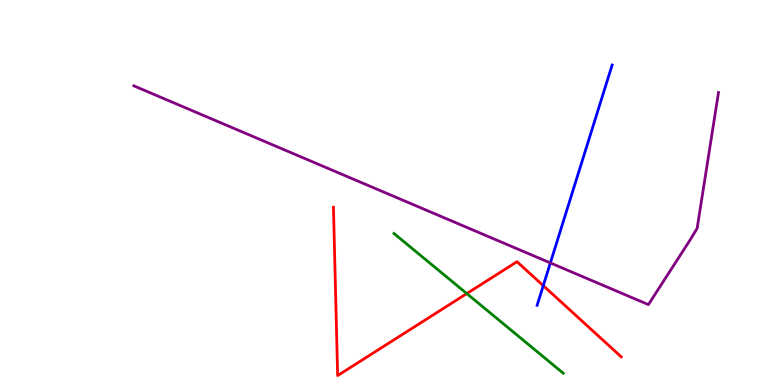[{'lines': ['blue', 'red'], 'intersections': [{'x': 7.01, 'y': 2.58}]}, {'lines': ['green', 'red'], 'intersections': [{'x': 6.02, 'y': 2.37}]}, {'lines': ['purple', 'red'], 'intersections': []}, {'lines': ['blue', 'green'], 'intersections': []}, {'lines': ['blue', 'purple'], 'intersections': [{'x': 7.1, 'y': 3.17}]}, {'lines': ['green', 'purple'], 'intersections': []}]